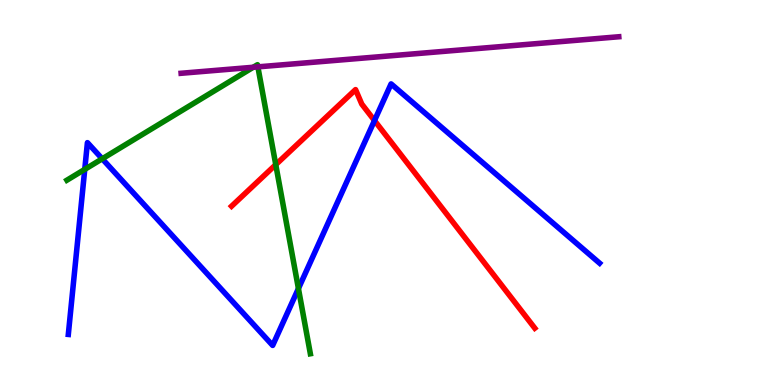[{'lines': ['blue', 'red'], 'intersections': [{'x': 4.83, 'y': 6.87}]}, {'lines': ['green', 'red'], 'intersections': [{'x': 3.56, 'y': 5.72}]}, {'lines': ['purple', 'red'], 'intersections': []}, {'lines': ['blue', 'green'], 'intersections': [{'x': 1.09, 'y': 5.6}, {'x': 1.32, 'y': 5.88}, {'x': 3.85, 'y': 2.51}]}, {'lines': ['blue', 'purple'], 'intersections': []}, {'lines': ['green', 'purple'], 'intersections': [{'x': 3.27, 'y': 8.25}, {'x': 3.33, 'y': 8.26}]}]